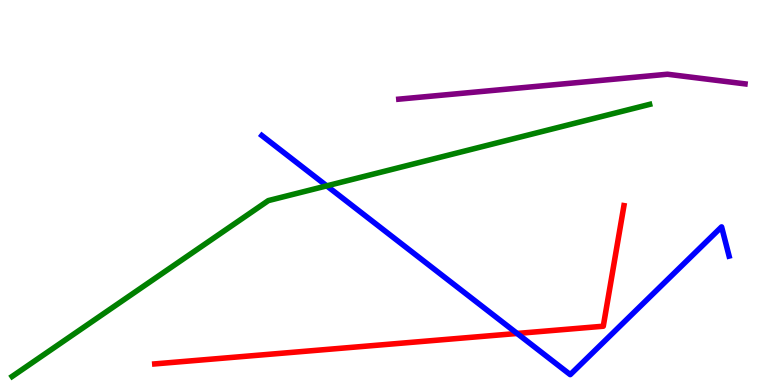[{'lines': ['blue', 'red'], 'intersections': [{'x': 6.67, 'y': 1.34}]}, {'lines': ['green', 'red'], 'intersections': []}, {'lines': ['purple', 'red'], 'intersections': []}, {'lines': ['blue', 'green'], 'intersections': [{'x': 4.22, 'y': 5.17}]}, {'lines': ['blue', 'purple'], 'intersections': []}, {'lines': ['green', 'purple'], 'intersections': []}]